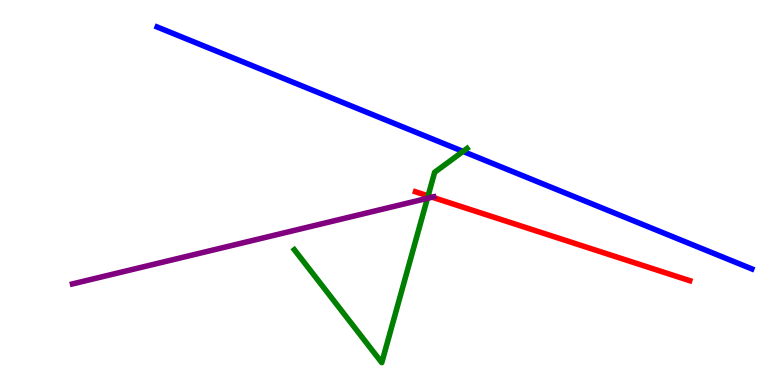[{'lines': ['blue', 'red'], 'intersections': []}, {'lines': ['green', 'red'], 'intersections': [{'x': 5.52, 'y': 4.91}]}, {'lines': ['purple', 'red'], 'intersections': [{'x': 5.58, 'y': 4.88}]}, {'lines': ['blue', 'green'], 'intersections': [{'x': 5.97, 'y': 6.07}]}, {'lines': ['blue', 'purple'], 'intersections': []}, {'lines': ['green', 'purple'], 'intersections': [{'x': 5.52, 'y': 4.85}]}]